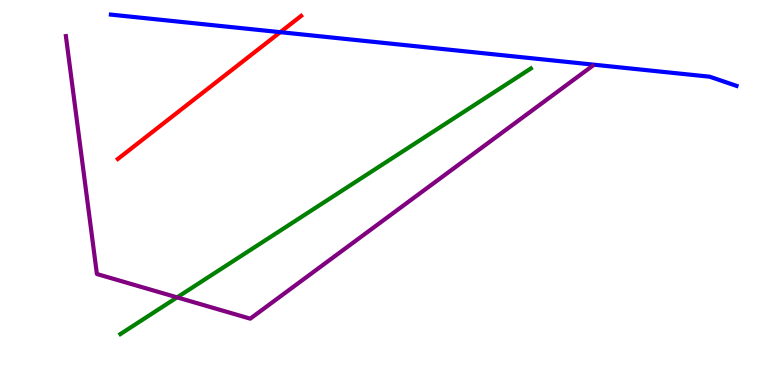[{'lines': ['blue', 'red'], 'intersections': [{'x': 3.62, 'y': 9.16}]}, {'lines': ['green', 'red'], 'intersections': []}, {'lines': ['purple', 'red'], 'intersections': []}, {'lines': ['blue', 'green'], 'intersections': []}, {'lines': ['blue', 'purple'], 'intersections': []}, {'lines': ['green', 'purple'], 'intersections': [{'x': 2.29, 'y': 2.28}]}]